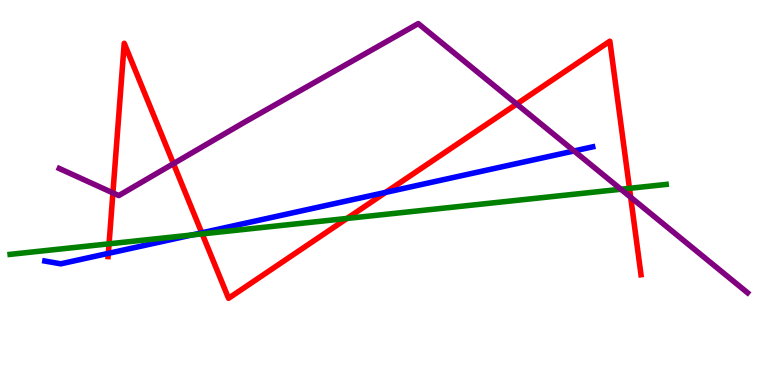[{'lines': ['blue', 'red'], 'intersections': [{'x': 1.4, 'y': 3.42}, {'x': 2.6, 'y': 3.95}, {'x': 4.98, 'y': 5.0}]}, {'lines': ['green', 'red'], 'intersections': [{'x': 1.41, 'y': 3.67}, {'x': 2.61, 'y': 3.93}, {'x': 4.48, 'y': 4.33}, {'x': 8.12, 'y': 5.11}]}, {'lines': ['purple', 'red'], 'intersections': [{'x': 1.46, 'y': 4.99}, {'x': 2.24, 'y': 5.75}, {'x': 6.67, 'y': 7.3}, {'x': 8.14, 'y': 4.88}]}, {'lines': ['blue', 'green'], 'intersections': [{'x': 2.48, 'y': 3.9}]}, {'lines': ['blue', 'purple'], 'intersections': [{'x': 7.41, 'y': 6.08}]}, {'lines': ['green', 'purple'], 'intersections': [{'x': 8.01, 'y': 5.08}]}]